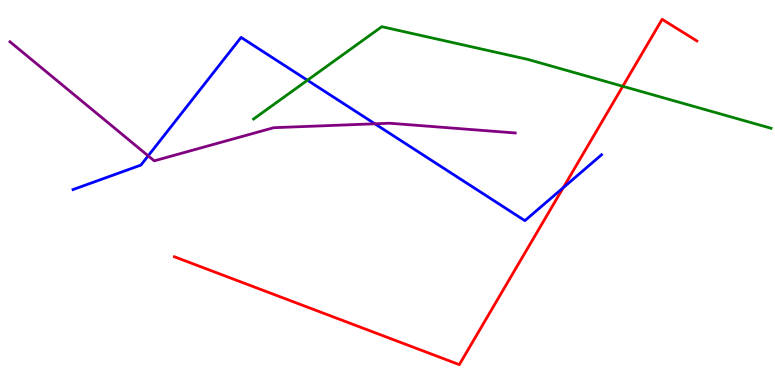[{'lines': ['blue', 'red'], 'intersections': [{'x': 7.27, 'y': 5.12}]}, {'lines': ['green', 'red'], 'intersections': [{'x': 8.04, 'y': 7.76}]}, {'lines': ['purple', 'red'], 'intersections': []}, {'lines': ['blue', 'green'], 'intersections': [{'x': 3.97, 'y': 7.92}]}, {'lines': ['blue', 'purple'], 'intersections': [{'x': 1.91, 'y': 5.95}, {'x': 4.84, 'y': 6.78}]}, {'lines': ['green', 'purple'], 'intersections': []}]